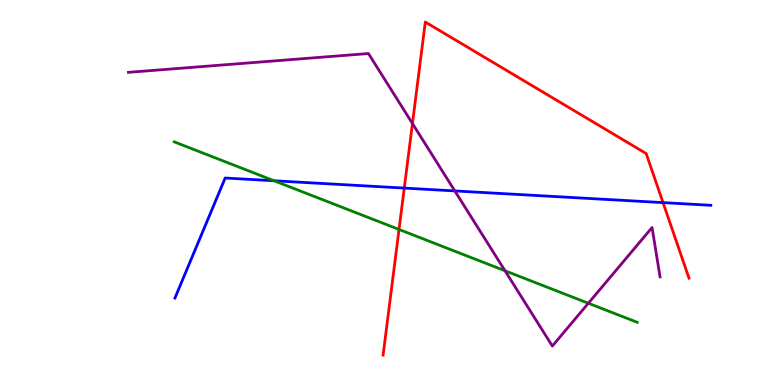[{'lines': ['blue', 'red'], 'intersections': [{'x': 5.22, 'y': 5.11}, {'x': 8.56, 'y': 4.74}]}, {'lines': ['green', 'red'], 'intersections': [{'x': 5.15, 'y': 4.04}]}, {'lines': ['purple', 'red'], 'intersections': [{'x': 5.32, 'y': 6.79}]}, {'lines': ['blue', 'green'], 'intersections': [{'x': 3.54, 'y': 5.3}]}, {'lines': ['blue', 'purple'], 'intersections': [{'x': 5.87, 'y': 5.04}]}, {'lines': ['green', 'purple'], 'intersections': [{'x': 6.52, 'y': 2.97}, {'x': 7.59, 'y': 2.12}]}]